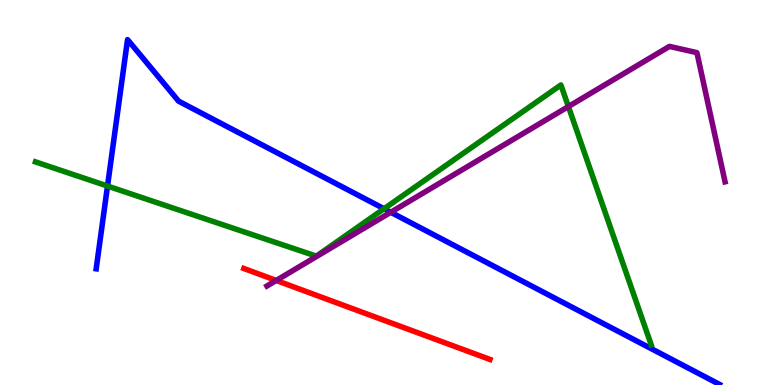[{'lines': ['blue', 'red'], 'intersections': []}, {'lines': ['green', 'red'], 'intersections': []}, {'lines': ['purple', 'red'], 'intersections': [{'x': 3.56, 'y': 2.72}]}, {'lines': ['blue', 'green'], 'intersections': [{'x': 1.39, 'y': 5.17}, {'x': 4.96, 'y': 4.58}]}, {'lines': ['blue', 'purple'], 'intersections': [{'x': 5.04, 'y': 4.49}]}, {'lines': ['green', 'purple'], 'intersections': [{'x': 7.33, 'y': 7.23}]}]